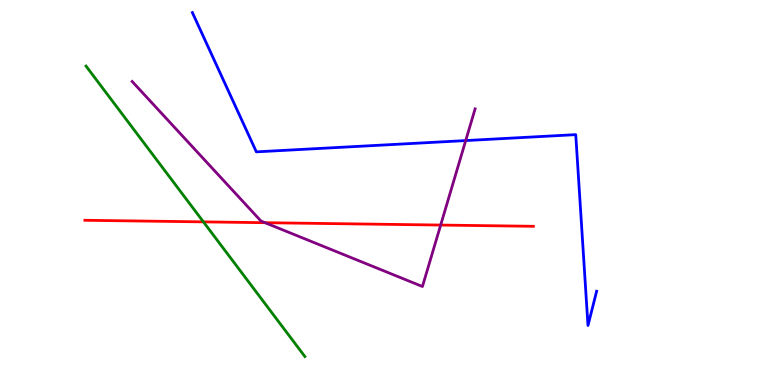[{'lines': ['blue', 'red'], 'intersections': []}, {'lines': ['green', 'red'], 'intersections': [{'x': 2.62, 'y': 4.24}]}, {'lines': ['purple', 'red'], 'intersections': [{'x': 3.42, 'y': 4.22}, {'x': 5.69, 'y': 4.15}]}, {'lines': ['blue', 'green'], 'intersections': []}, {'lines': ['blue', 'purple'], 'intersections': [{'x': 6.01, 'y': 6.35}]}, {'lines': ['green', 'purple'], 'intersections': []}]